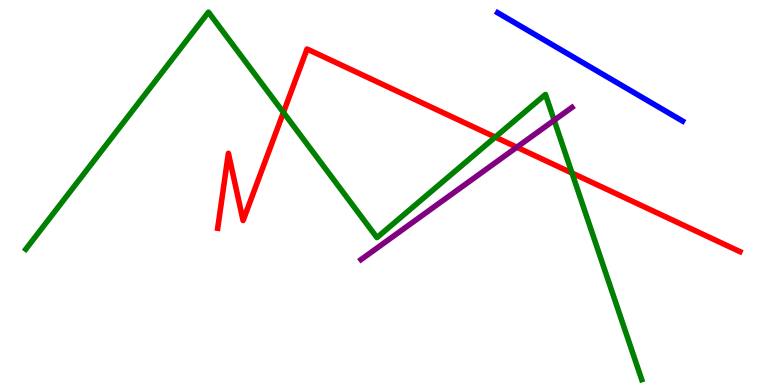[{'lines': ['blue', 'red'], 'intersections': []}, {'lines': ['green', 'red'], 'intersections': [{'x': 3.66, 'y': 7.08}, {'x': 6.39, 'y': 6.44}, {'x': 7.38, 'y': 5.51}]}, {'lines': ['purple', 'red'], 'intersections': [{'x': 6.67, 'y': 6.18}]}, {'lines': ['blue', 'green'], 'intersections': []}, {'lines': ['blue', 'purple'], 'intersections': []}, {'lines': ['green', 'purple'], 'intersections': [{'x': 7.15, 'y': 6.88}]}]